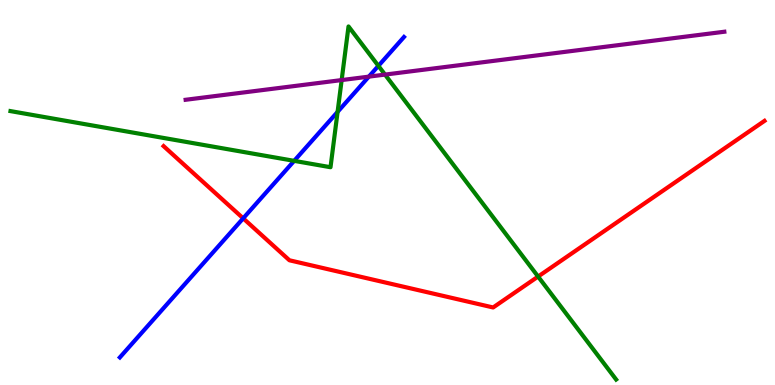[{'lines': ['blue', 'red'], 'intersections': [{'x': 3.14, 'y': 4.33}]}, {'lines': ['green', 'red'], 'intersections': [{'x': 6.94, 'y': 2.82}]}, {'lines': ['purple', 'red'], 'intersections': []}, {'lines': ['blue', 'green'], 'intersections': [{'x': 3.8, 'y': 5.82}, {'x': 4.36, 'y': 7.09}, {'x': 4.88, 'y': 8.29}]}, {'lines': ['blue', 'purple'], 'intersections': [{'x': 4.76, 'y': 8.01}]}, {'lines': ['green', 'purple'], 'intersections': [{'x': 4.41, 'y': 7.92}, {'x': 4.97, 'y': 8.06}]}]